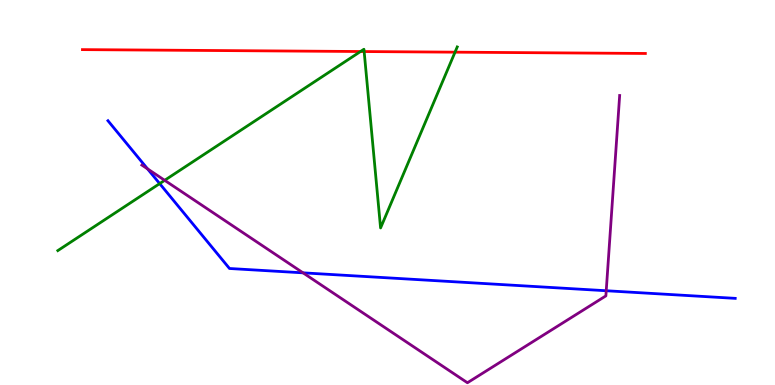[{'lines': ['blue', 'red'], 'intersections': []}, {'lines': ['green', 'red'], 'intersections': [{'x': 4.65, 'y': 8.66}, {'x': 4.7, 'y': 8.66}, {'x': 5.87, 'y': 8.65}]}, {'lines': ['purple', 'red'], 'intersections': []}, {'lines': ['blue', 'green'], 'intersections': [{'x': 2.06, 'y': 5.23}]}, {'lines': ['blue', 'purple'], 'intersections': [{'x': 1.9, 'y': 5.61}, {'x': 3.91, 'y': 2.91}, {'x': 7.82, 'y': 2.45}]}, {'lines': ['green', 'purple'], 'intersections': [{'x': 2.12, 'y': 5.32}]}]